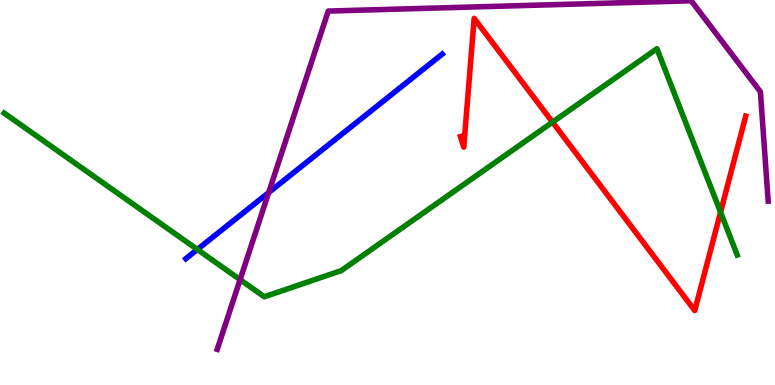[{'lines': ['blue', 'red'], 'intersections': []}, {'lines': ['green', 'red'], 'intersections': [{'x': 7.13, 'y': 6.83}, {'x': 9.3, 'y': 4.49}]}, {'lines': ['purple', 'red'], 'intersections': []}, {'lines': ['blue', 'green'], 'intersections': [{'x': 2.55, 'y': 3.52}]}, {'lines': ['blue', 'purple'], 'intersections': [{'x': 3.47, 'y': 5.0}]}, {'lines': ['green', 'purple'], 'intersections': [{'x': 3.1, 'y': 2.74}]}]